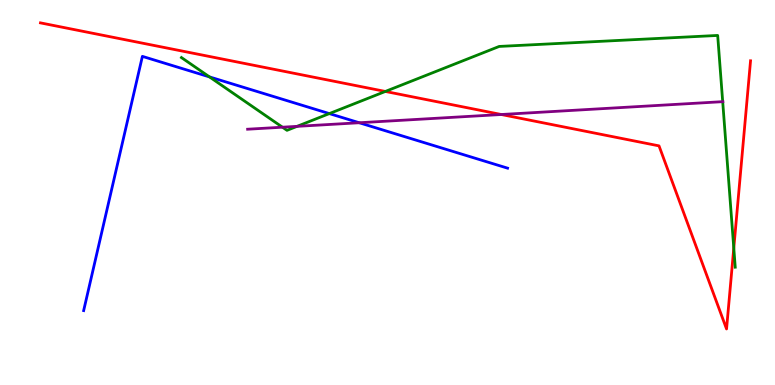[{'lines': ['blue', 'red'], 'intersections': []}, {'lines': ['green', 'red'], 'intersections': [{'x': 4.97, 'y': 7.62}, {'x': 9.47, 'y': 3.56}]}, {'lines': ['purple', 'red'], 'intersections': [{'x': 6.47, 'y': 7.03}]}, {'lines': ['blue', 'green'], 'intersections': [{'x': 2.7, 'y': 8.0}, {'x': 4.25, 'y': 7.05}]}, {'lines': ['blue', 'purple'], 'intersections': [{'x': 4.64, 'y': 6.81}]}, {'lines': ['green', 'purple'], 'intersections': [{'x': 3.64, 'y': 6.7}, {'x': 3.83, 'y': 6.72}, {'x': 9.33, 'y': 7.36}]}]